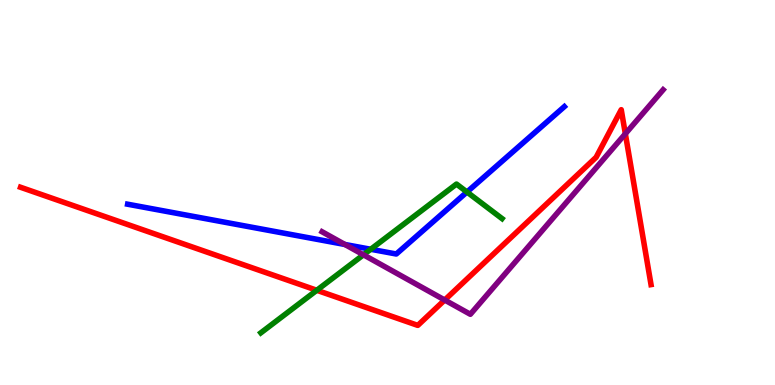[{'lines': ['blue', 'red'], 'intersections': []}, {'lines': ['green', 'red'], 'intersections': [{'x': 4.09, 'y': 2.46}]}, {'lines': ['purple', 'red'], 'intersections': [{'x': 5.74, 'y': 2.21}, {'x': 8.07, 'y': 6.53}]}, {'lines': ['blue', 'green'], 'intersections': [{'x': 4.78, 'y': 3.53}, {'x': 6.03, 'y': 5.01}]}, {'lines': ['blue', 'purple'], 'intersections': [{'x': 4.45, 'y': 3.65}]}, {'lines': ['green', 'purple'], 'intersections': [{'x': 4.69, 'y': 3.38}]}]